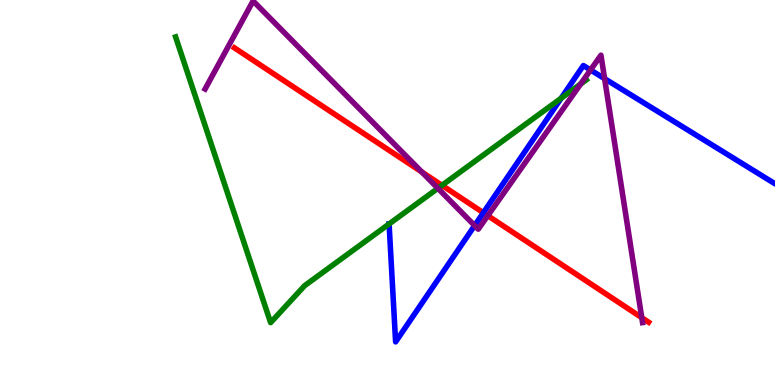[{'lines': ['blue', 'red'], 'intersections': [{'x': 6.24, 'y': 4.47}]}, {'lines': ['green', 'red'], 'intersections': [{'x': 5.7, 'y': 5.19}]}, {'lines': ['purple', 'red'], 'intersections': [{'x': 5.44, 'y': 5.53}, {'x': 6.29, 'y': 4.4}, {'x': 8.28, 'y': 1.75}]}, {'lines': ['blue', 'green'], 'intersections': [{'x': 5.02, 'y': 4.18}, {'x': 7.24, 'y': 7.45}]}, {'lines': ['blue', 'purple'], 'intersections': [{'x': 6.12, 'y': 4.14}, {'x': 7.62, 'y': 8.18}, {'x': 7.8, 'y': 7.96}]}, {'lines': ['green', 'purple'], 'intersections': [{'x': 5.65, 'y': 5.11}, {'x': 7.49, 'y': 7.82}]}]